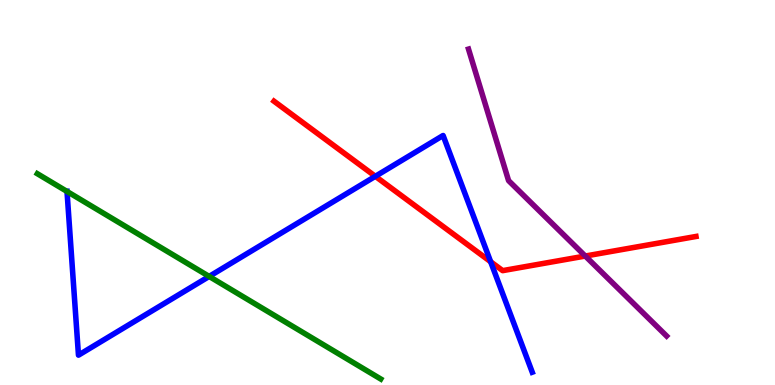[{'lines': ['blue', 'red'], 'intersections': [{'x': 4.84, 'y': 5.42}, {'x': 6.33, 'y': 3.2}]}, {'lines': ['green', 'red'], 'intersections': []}, {'lines': ['purple', 'red'], 'intersections': [{'x': 7.55, 'y': 3.35}]}, {'lines': ['blue', 'green'], 'intersections': [{'x': 0.865, 'y': 5.03}, {'x': 2.7, 'y': 2.82}]}, {'lines': ['blue', 'purple'], 'intersections': []}, {'lines': ['green', 'purple'], 'intersections': []}]